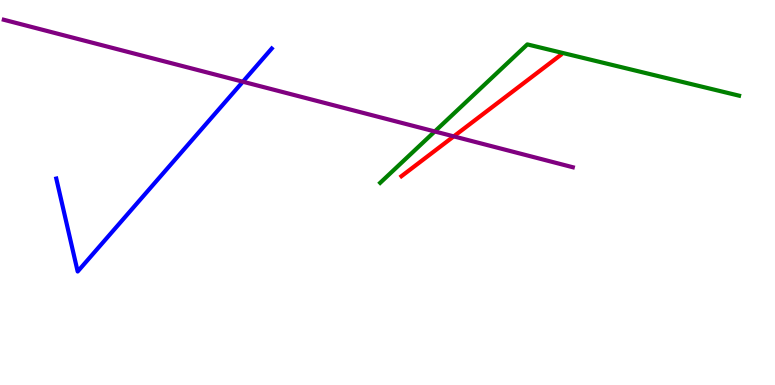[{'lines': ['blue', 'red'], 'intersections': []}, {'lines': ['green', 'red'], 'intersections': []}, {'lines': ['purple', 'red'], 'intersections': [{'x': 5.85, 'y': 6.46}]}, {'lines': ['blue', 'green'], 'intersections': []}, {'lines': ['blue', 'purple'], 'intersections': [{'x': 3.13, 'y': 7.88}]}, {'lines': ['green', 'purple'], 'intersections': [{'x': 5.61, 'y': 6.59}]}]